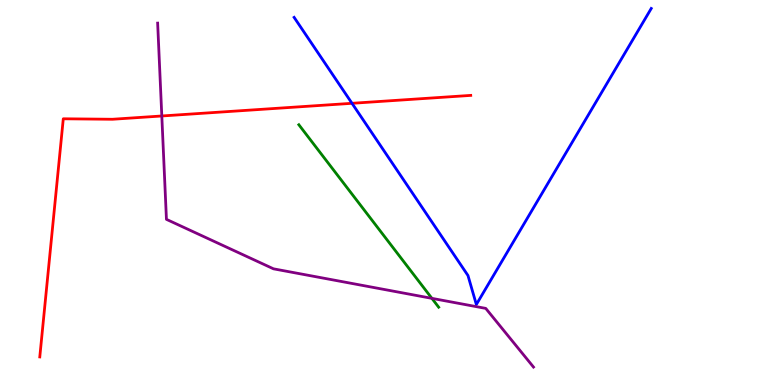[{'lines': ['blue', 'red'], 'intersections': [{'x': 4.54, 'y': 7.32}]}, {'lines': ['green', 'red'], 'intersections': []}, {'lines': ['purple', 'red'], 'intersections': [{'x': 2.09, 'y': 6.99}]}, {'lines': ['blue', 'green'], 'intersections': []}, {'lines': ['blue', 'purple'], 'intersections': []}, {'lines': ['green', 'purple'], 'intersections': [{'x': 5.57, 'y': 2.25}]}]